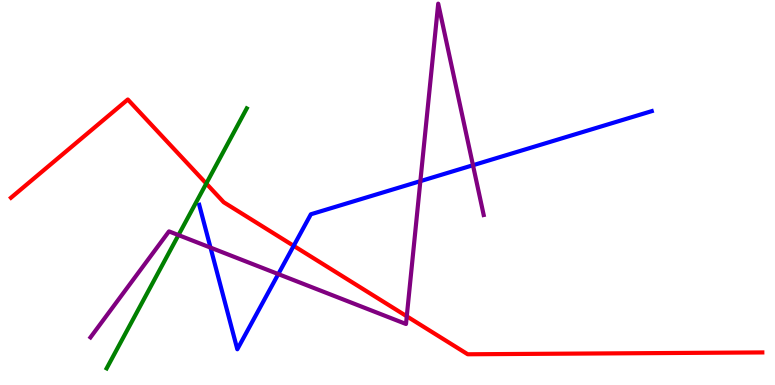[{'lines': ['blue', 'red'], 'intersections': [{'x': 3.79, 'y': 3.61}]}, {'lines': ['green', 'red'], 'intersections': [{'x': 2.66, 'y': 5.23}]}, {'lines': ['purple', 'red'], 'intersections': [{'x': 5.25, 'y': 1.78}]}, {'lines': ['blue', 'green'], 'intersections': []}, {'lines': ['blue', 'purple'], 'intersections': [{'x': 2.72, 'y': 3.57}, {'x': 3.59, 'y': 2.88}, {'x': 5.42, 'y': 5.29}, {'x': 6.1, 'y': 5.71}]}, {'lines': ['green', 'purple'], 'intersections': [{'x': 2.3, 'y': 3.89}]}]